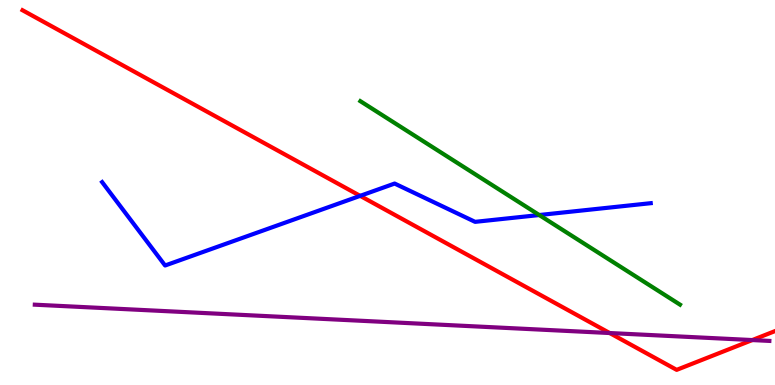[{'lines': ['blue', 'red'], 'intersections': [{'x': 4.65, 'y': 4.91}]}, {'lines': ['green', 'red'], 'intersections': []}, {'lines': ['purple', 'red'], 'intersections': [{'x': 7.87, 'y': 1.35}, {'x': 9.71, 'y': 1.17}]}, {'lines': ['blue', 'green'], 'intersections': [{'x': 6.96, 'y': 4.41}]}, {'lines': ['blue', 'purple'], 'intersections': []}, {'lines': ['green', 'purple'], 'intersections': []}]